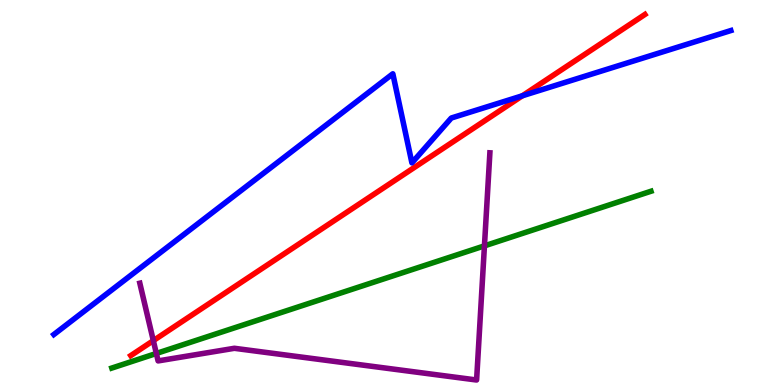[{'lines': ['blue', 'red'], 'intersections': [{'x': 6.74, 'y': 7.51}]}, {'lines': ['green', 'red'], 'intersections': []}, {'lines': ['purple', 'red'], 'intersections': [{'x': 1.98, 'y': 1.15}]}, {'lines': ['blue', 'green'], 'intersections': []}, {'lines': ['blue', 'purple'], 'intersections': []}, {'lines': ['green', 'purple'], 'intersections': [{'x': 2.02, 'y': 0.819}, {'x': 6.25, 'y': 3.61}]}]